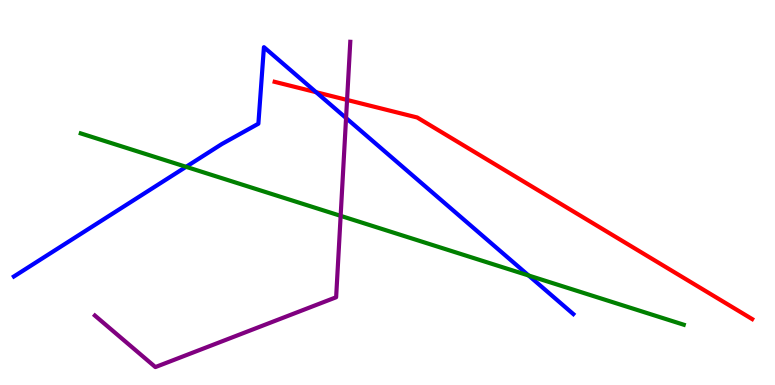[{'lines': ['blue', 'red'], 'intersections': [{'x': 4.08, 'y': 7.61}]}, {'lines': ['green', 'red'], 'intersections': []}, {'lines': ['purple', 'red'], 'intersections': [{'x': 4.48, 'y': 7.4}]}, {'lines': ['blue', 'green'], 'intersections': [{'x': 2.4, 'y': 5.67}, {'x': 6.82, 'y': 2.84}]}, {'lines': ['blue', 'purple'], 'intersections': [{'x': 4.47, 'y': 6.93}]}, {'lines': ['green', 'purple'], 'intersections': [{'x': 4.4, 'y': 4.39}]}]